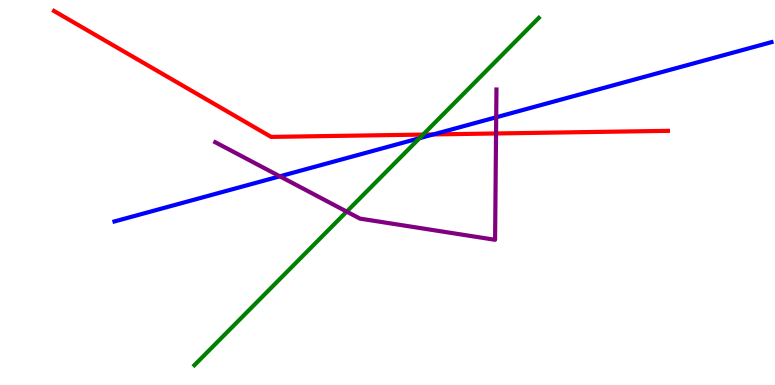[{'lines': ['blue', 'red'], 'intersections': [{'x': 5.59, 'y': 6.51}]}, {'lines': ['green', 'red'], 'intersections': [{'x': 5.46, 'y': 6.5}]}, {'lines': ['purple', 'red'], 'intersections': [{'x': 6.4, 'y': 6.53}]}, {'lines': ['blue', 'green'], 'intersections': [{'x': 5.41, 'y': 6.41}]}, {'lines': ['blue', 'purple'], 'intersections': [{'x': 3.61, 'y': 5.42}, {'x': 6.4, 'y': 6.95}]}, {'lines': ['green', 'purple'], 'intersections': [{'x': 4.47, 'y': 4.5}]}]